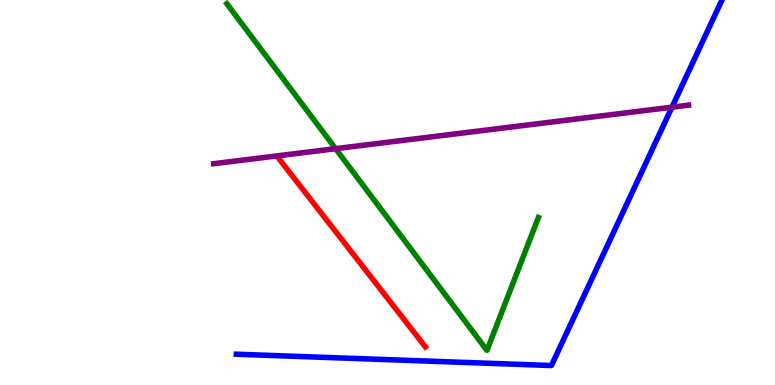[{'lines': ['blue', 'red'], 'intersections': []}, {'lines': ['green', 'red'], 'intersections': []}, {'lines': ['purple', 'red'], 'intersections': []}, {'lines': ['blue', 'green'], 'intersections': []}, {'lines': ['blue', 'purple'], 'intersections': [{'x': 8.67, 'y': 7.22}]}, {'lines': ['green', 'purple'], 'intersections': [{'x': 4.33, 'y': 6.14}]}]